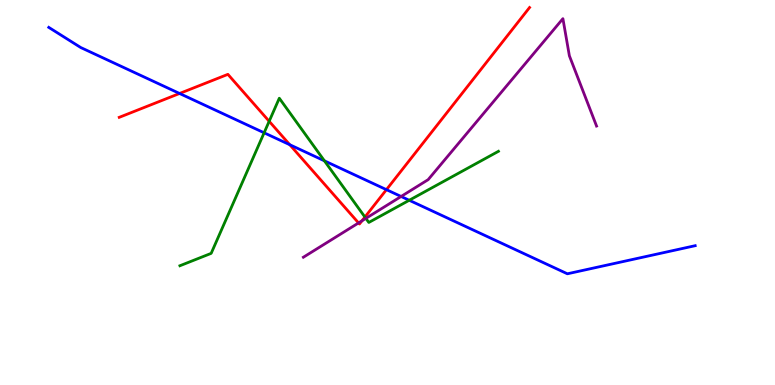[{'lines': ['blue', 'red'], 'intersections': [{'x': 2.32, 'y': 7.57}, {'x': 3.74, 'y': 6.24}, {'x': 4.99, 'y': 5.07}]}, {'lines': ['green', 'red'], 'intersections': [{'x': 3.47, 'y': 6.85}, {'x': 4.71, 'y': 4.36}]}, {'lines': ['purple', 'red'], 'intersections': [{'x': 4.63, 'y': 4.21}, {'x': 4.67, 'y': 4.27}]}, {'lines': ['blue', 'green'], 'intersections': [{'x': 3.41, 'y': 6.55}, {'x': 4.19, 'y': 5.82}, {'x': 5.28, 'y': 4.8}]}, {'lines': ['blue', 'purple'], 'intersections': [{'x': 5.18, 'y': 4.9}]}, {'lines': ['green', 'purple'], 'intersections': [{'x': 4.72, 'y': 4.33}]}]